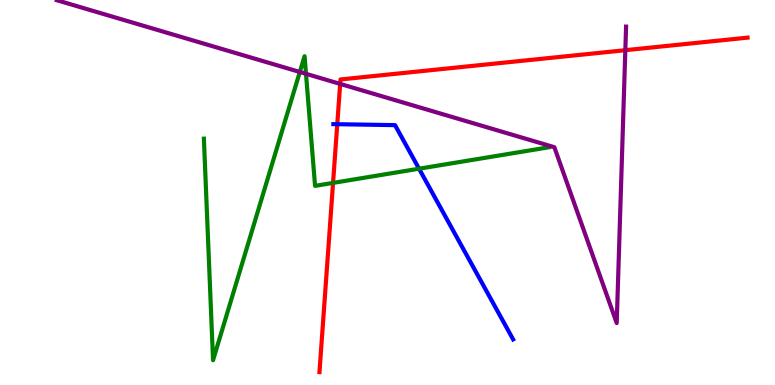[{'lines': ['blue', 'red'], 'intersections': [{'x': 4.35, 'y': 6.77}]}, {'lines': ['green', 'red'], 'intersections': [{'x': 4.3, 'y': 5.25}]}, {'lines': ['purple', 'red'], 'intersections': [{'x': 4.39, 'y': 7.82}, {'x': 8.07, 'y': 8.7}]}, {'lines': ['blue', 'green'], 'intersections': [{'x': 5.41, 'y': 5.62}]}, {'lines': ['blue', 'purple'], 'intersections': []}, {'lines': ['green', 'purple'], 'intersections': [{'x': 3.87, 'y': 8.13}, {'x': 3.95, 'y': 8.08}]}]